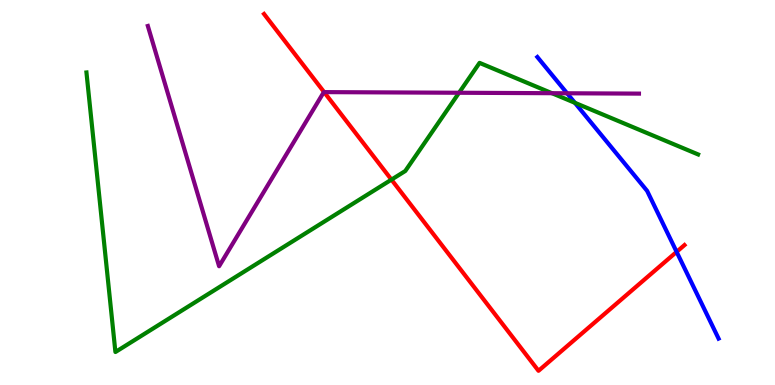[{'lines': ['blue', 'red'], 'intersections': [{'x': 8.73, 'y': 3.46}]}, {'lines': ['green', 'red'], 'intersections': [{'x': 5.05, 'y': 5.33}]}, {'lines': ['purple', 'red'], 'intersections': [{'x': 4.18, 'y': 7.61}]}, {'lines': ['blue', 'green'], 'intersections': [{'x': 7.42, 'y': 7.33}]}, {'lines': ['blue', 'purple'], 'intersections': [{'x': 7.32, 'y': 7.58}]}, {'lines': ['green', 'purple'], 'intersections': [{'x': 5.92, 'y': 7.59}, {'x': 7.12, 'y': 7.58}]}]